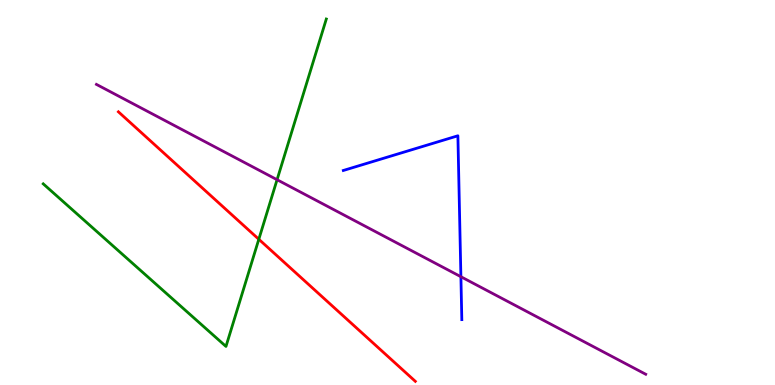[{'lines': ['blue', 'red'], 'intersections': []}, {'lines': ['green', 'red'], 'intersections': [{'x': 3.34, 'y': 3.79}]}, {'lines': ['purple', 'red'], 'intersections': []}, {'lines': ['blue', 'green'], 'intersections': []}, {'lines': ['blue', 'purple'], 'intersections': [{'x': 5.95, 'y': 2.81}]}, {'lines': ['green', 'purple'], 'intersections': [{'x': 3.58, 'y': 5.33}]}]